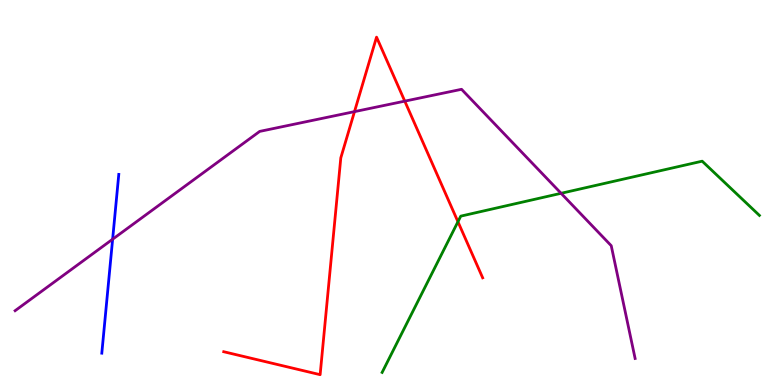[{'lines': ['blue', 'red'], 'intersections': []}, {'lines': ['green', 'red'], 'intersections': [{'x': 5.91, 'y': 4.24}]}, {'lines': ['purple', 'red'], 'intersections': [{'x': 4.57, 'y': 7.1}, {'x': 5.22, 'y': 7.37}]}, {'lines': ['blue', 'green'], 'intersections': []}, {'lines': ['blue', 'purple'], 'intersections': [{'x': 1.45, 'y': 3.79}]}, {'lines': ['green', 'purple'], 'intersections': [{'x': 7.24, 'y': 4.98}]}]